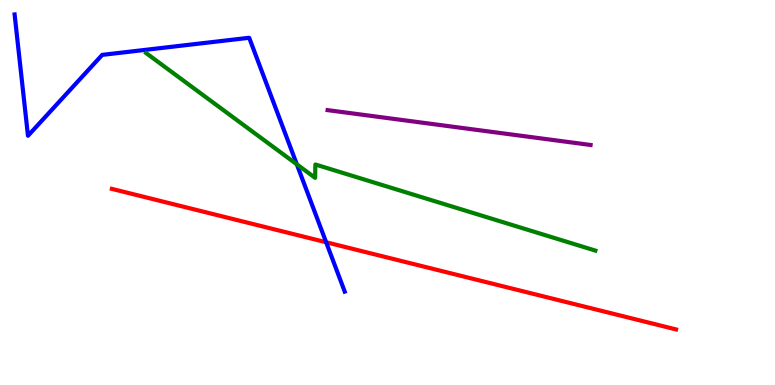[{'lines': ['blue', 'red'], 'intersections': [{'x': 4.21, 'y': 3.71}]}, {'lines': ['green', 'red'], 'intersections': []}, {'lines': ['purple', 'red'], 'intersections': []}, {'lines': ['blue', 'green'], 'intersections': [{'x': 3.83, 'y': 5.73}]}, {'lines': ['blue', 'purple'], 'intersections': []}, {'lines': ['green', 'purple'], 'intersections': []}]